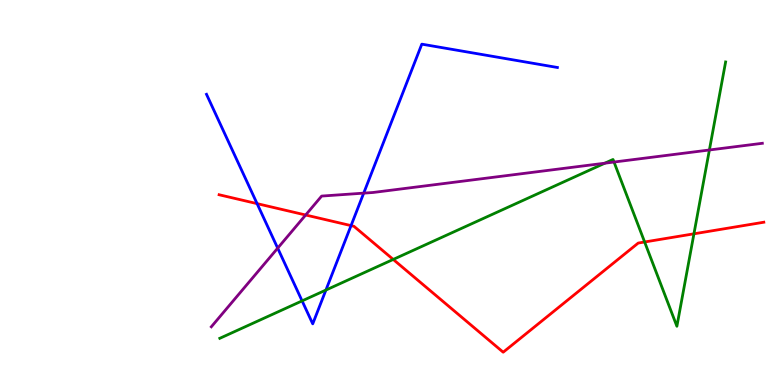[{'lines': ['blue', 'red'], 'intersections': [{'x': 3.32, 'y': 4.71}, {'x': 4.53, 'y': 4.14}]}, {'lines': ['green', 'red'], 'intersections': [{'x': 5.07, 'y': 3.26}, {'x': 8.32, 'y': 3.71}, {'x': 8.95, 'y': 3.93}]}, {'lines': ['purple', 'red'], 'intersections': [{'x': 3.94, 'y': 4.42}]}, {'lines': ['blue', 'green'], 'intersections': [{'x': 3.9, 'y': 2.18}, {'x': 4.21, 'y': 2.47}]}, {'lines': ['blue', 'purple'], 'intersections': [{'x': 3.58, 'y': 3.55}, {'x': 4.69, 'y': 4.98}]}, {'lines': ['green', 'purple'], 'intersections': [{'x': 7.8, 'y': 5.76}, {'x': 7.92, 'y': 5.79}, {'x': 9.15, 'y': 6.1}]}]